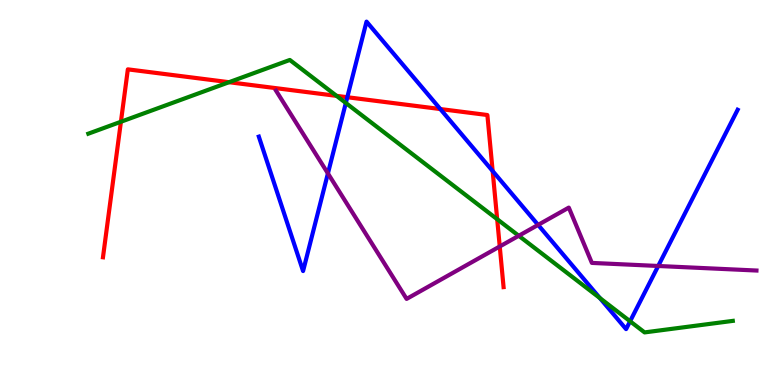[{'lines': ['blue', 'red'], 'intersections': [{'x': 4.48, 'y': 7.47}, {'x': 5.68, 'y': 7.17}, {'x': 6.36, 'y': 5.56}]}, {'lines': ['green', 'red'], 'intersections': [{'x': 1.56, 'y': 6.84}, {'x': 2.96, 'y': 7.86}, {'x': 4.34, 'y': 7.51}, {'x': 6.42, 'y': 4.31}]}, {'lines': ['purple', 'red'], 'intersections': [{'x': 6.45, 'y': 3.6}]}, {'lines': ['blue', 'green'], 'intersections': [{'x': 4.46, 'y': 7.33}, {'x': 7.74, 'y': 2.26}, {'x': 8.13, 'y': 1.66}]}, {'lines': ['blue', 'purple'], 'intersections': [{'x': 4.23, 'y': 5.5}, {'x': 6.94, 'y': 4.16}, {'x': 8.49, 'y': 3.09}]}, {'lines': ['green', 'purple'], 'intersections': [{'x': 6.69, 'y': 3.88}]}]